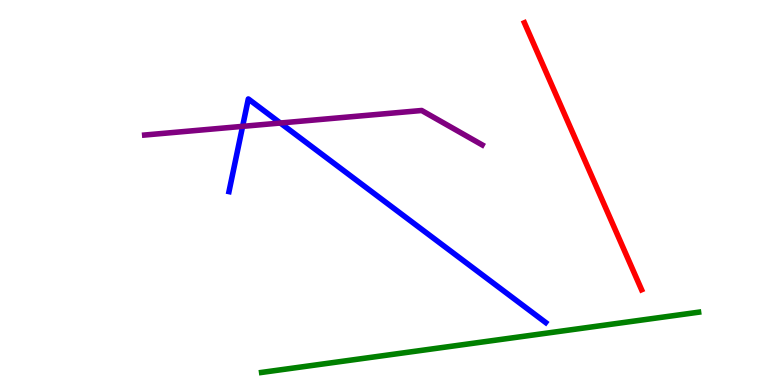[{'lines': ['blue', 'red'], 'intersections': []}, {'lines': ['green', 'red'], 'intersections': []}, {'lines': ['purple', 'red'], 'intersections': []}, {'lines': ['blue', 'green'], 'intersections': []}, {'lines': ['blue', 'purple'], 'intersections': [{'x': 3.13, 'y': 6.72}, {'x': 3.62, 'y': 6.8}]}, {'lines': ['green', 'purple'], 'intersections': []}]